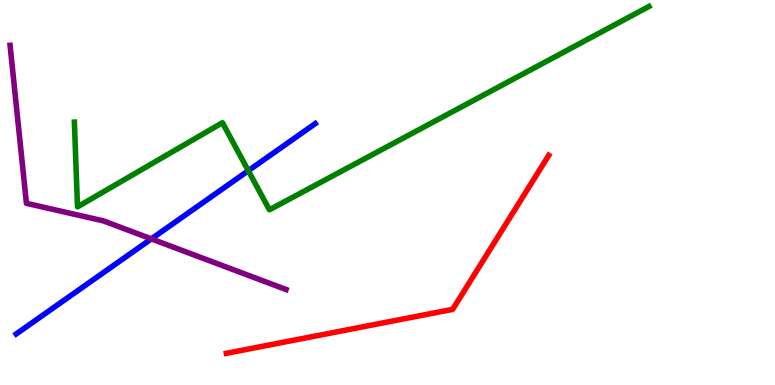[{'lines': ['blue', 'red'], 'intersections': []}, {'lines': ['green', 'red'], 'intersections': []}, {'lines': ['purple', 'red'], 'intersections': []}, {'lines': ['blue', 'green'], 'intersections': [{'x': 3.2, 'y': 5.57}]}, {'lines': ['blue', 'purple'], 'intersections': [{'x': 1.95, 'y': 3.79}]}, {'lines': ['green', 'purple'], 'intersections': []}]